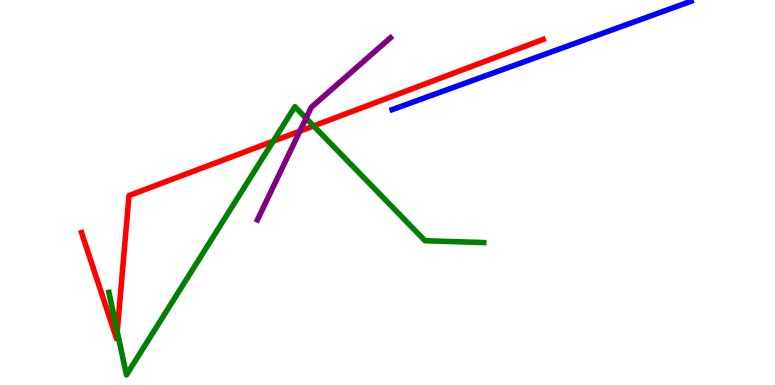[{'lines': ['blue', 'red'], 'intersections': []}, {'lines': ['green', 'red'], 'intersections': [{'x': 1.51, 'y': 1.39}, {'x': 3.53, 'y': 6.33}, {'x': 4.05, 'y': 6.73}]}, {'lines': ['purple', 'red'], 'intersections': [{'x': 3.87, 'y': 6.59}]}, {'lines': ['blue', 'green'], 'intersections': []}, {'lines': ['blue', 'purple'], 'intersections': []}, {'lines': ['green', 'purple'], 'intersections': [{'x': 3.95, 'y': 6.93}]}]